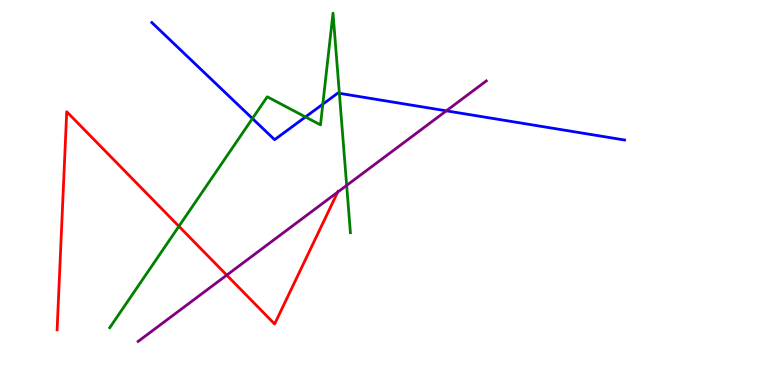[{'lines': ['blue', 'red'], 'intersections': []}, {'lines': ['green', 'red'], 'intersections': [{'x': 2.31, 'y': 4.12}]}, {'lines': ['purple', 'red'], 'intersections': [{'x': 2.93, 'y': 2.85}, {'x': 4.36, 'y': 5.01}]}, {'lines': ['blue', 'green'], 'intersections': [{'x': 3.26, 'y': 6.92}, {'x': 3.94, 'y': 6.96}, {'x': 4.17, 'y': 7.29}, {'x': 4.38, 'y': 7.58}]}, {'lines': ['blue', 'purple'], 'intersections': [{'x': 5.76, 'y': 7.12}]}, {'lines': ['green', 'purple'], 'intersections': [{'x': 4.47, 'y': 5.18}]}]